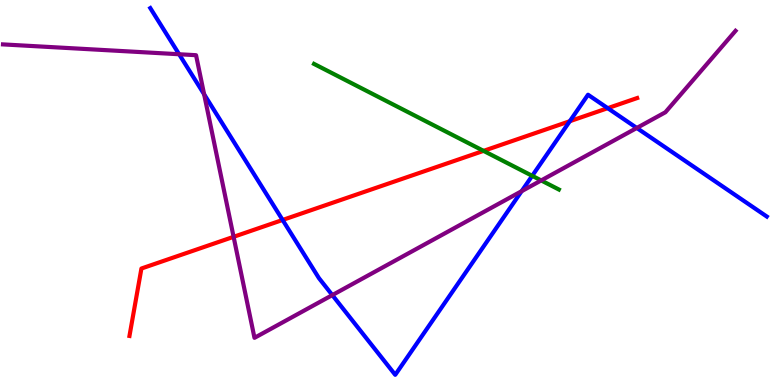[{'lines': ['blue', 'red'], 'intersections': [{'x': 3.65, 'y': 4.29}, {'x': 7.35, 'y': 6.85}, {'x': 7.84, 'y': 7.19}]}, {'lines': ['green', 'red'], 'intersections': [{'x': 6.24, 'y': 6.08}]}, {'lines': ['purple', 'red'], 'intersections': [{'x': 3.01, 'y': 3.85}]}, {'lines': ['blue', 'green'], 'intersections': [{'x': 6.87, 'y': 5.43}]}, {'lines': ['blue', 'purple'], 'intersections': [{'x': 2.31, 'y': 8.59}, {'x': 2.63, 'y': 7.55}, {'x': 4.29, 'y': 2.34}, {'x': 6.73, 'y': 5.03}, {'x': 8.22, 'y': 6.68}]}, {'lines': ['green', 'purple'], 'intersections': [{'x': 6.98, 'y': 5.31}]}]